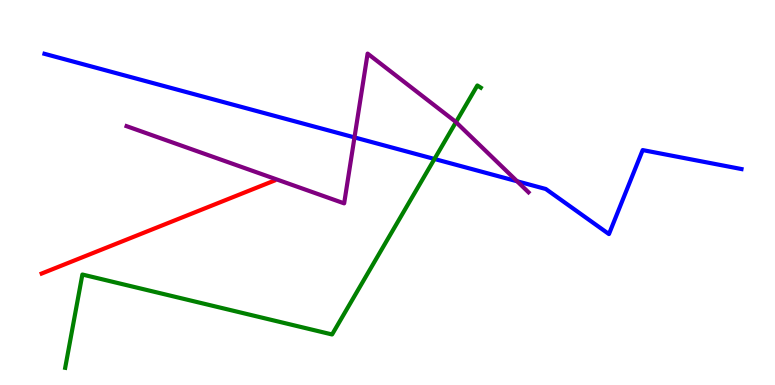[{'lines': ['blue', 'red'], 'intersections': []}, {'lines': ['green', 'red'], 'intersections': []}, {'lines': ['purple', 'red'], 'intersections': []}, {'lines': ['blue', 'green'], 'intersections': [{'x': 5.61, 'y': 5.87}]}, {'lines': ['blue', 'purple'], 'intersections': [{'x': 4.57, 'y': 6.43}, {'x': 6.67, 'y': 5.29}]}, {'lines': ['green', 'purple'], 'intersections': [{'x': 5.88, 'y': 6.83}]}]